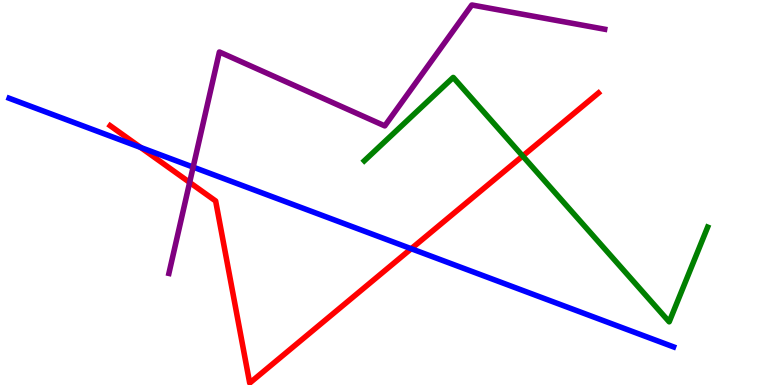[{'lines': ['blue', 'red'], 'intersections': [{'x': 1.81, 'y': 6.17}, {'x': 5.31, 'y': 3.54}]}, {'lines': ['green', 'red'], 'intersections': [{'x': 6.74, 'y': 5.95}]}, {'lines': ['purple', 'red'], 'intersections': [{'x': 2.45, 'y': 5.26}]}, {'lines': ['blue', 'green'], 'intersections': []}, {'lines': ['blue', 'purple'], 'intersections': [{'x': 2.49, 'y': 5.66}]}, {'lines': ['green', 'purple'], 'intersections': []}]